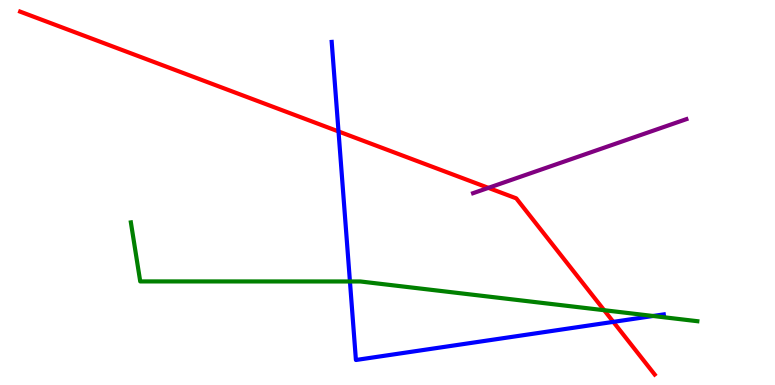[{'lines': ['blue', 'red'], 'intersections': [{'x': 4.37, 'y': 6.59}, {'x': 7.91, 'y': 1.64}]}, {'lines': ['green', 'red'], 'intersections': [{'x': 7.8, 'y': 1.94}]}, {'lines': ['purple', 'red'], 'intersections': [{'x': 6.3, 'y': 5.12}]}, {'lines': ['blue', 'green'], 'intersections': [{'x': 4.52, 'y': 2.69}, {'x': 8.43, 'y': 1.79}]}, {'lines': ['blue', 'purple'], 'intersections': []}, {'lines': ['green', 'purple'], 'intersections': []}]